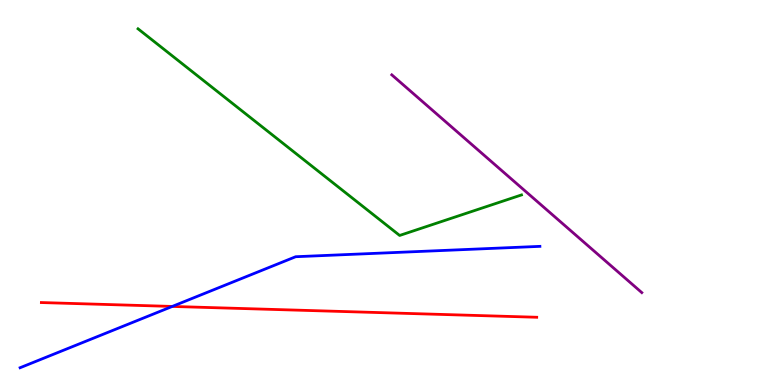[{'lines': ['blue', 'red'], 'intersections': [{'x': 2.22, 'y': 2.04}]}, {'lines': ['green', 'red'], 'intersections': []}, {'lines': ['purple', 'red'], 'intersections': []}, {'lines': ['blue', 'green'], 'intersections': []}, {'lines': ['blue', 'purple'], 'intersections': []}, {'lines': ['green', 'purple'], 'intersections': []}]